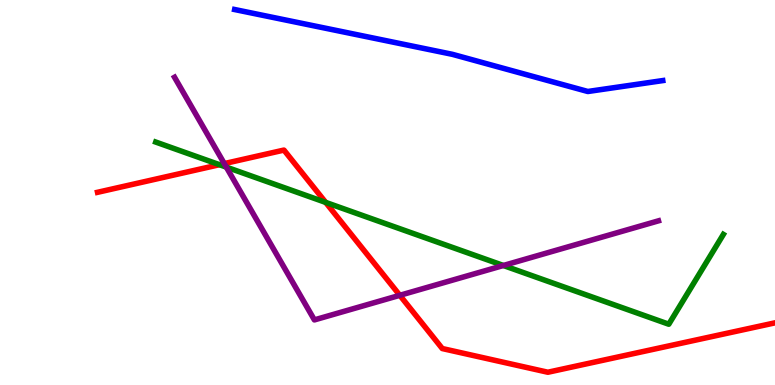[{'lines': ['blue', 'red'], 'intersections': []}, {'lines': ['green', 'red'], 'intersections': [{'x': 2.83, 'y': 5.72}, {'x': 4.2, 'y': 4.74}]}, {'lines': ['purple', 'red'], 'intersections': [{'x': 2.89, 'y': 5.75}, {'x': 5.16, 'y': 2.33}]}, {'lines': ['blue', 'green'], 'intersections': []}, {'lines': ['blue', 'purple'], 'intersections': []}, {'lines': ['green', 'purple'], 'intersections': [{'x': 2.92, 'y': 5.66}, {'x': 6.5, 'y': 3.1}]}]